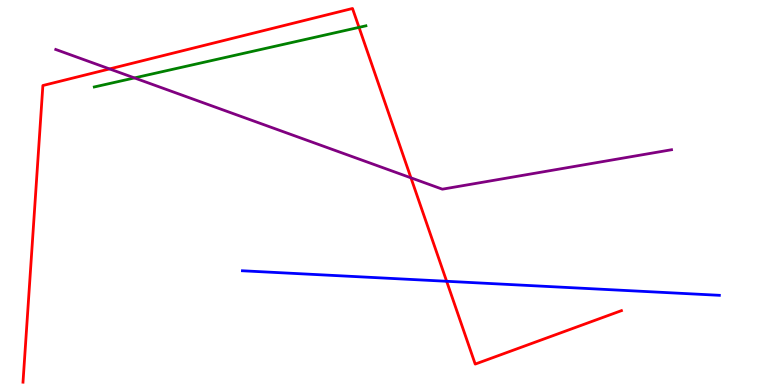[{'lines': ['blue', 'red'], 'intersections': [{'x': 5.76, 'y': 2.69}]}, {'lines': ['green', 'red'], 'intersections': [{'x': 4.63, 'y': 9.29}]}, {'lines': ['purple', 'red'], 'intersections': [{'x': 1.41, 'y': 8.21}, {'x': 5.3, 'y': 5.38}]}, {'lines': ['blue', 'green'], 'intersections': []}, {'lines': ['blue', 'purple'], 'intersections': []}, {'lines': ['green', 'purple'], 'intersections': [{'x': 1.73, 'y': 7.98}]}]